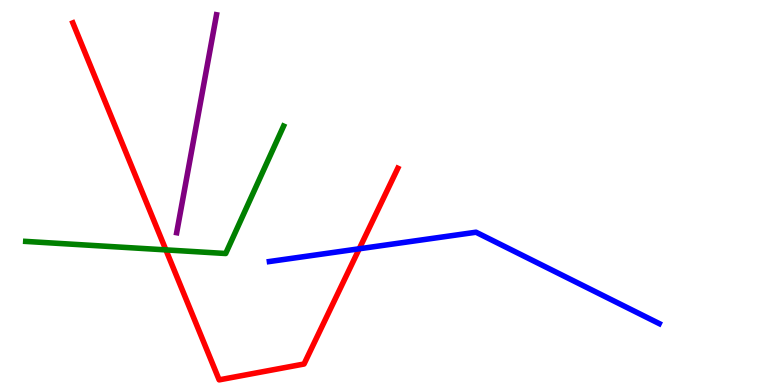[{'lines': ['blue', 'red'], 'intersections': [{'x': 4.64, 'y': 3.54}]}, {'lines': ['green', 'red'], 'intersections': [{'x': 2.14, 'y': 3.51}]}, {'lines': ['purple', 'red'], 'intersections': []}, {'lines': ['blue', 'green'], 'intersections': []}, {'lines': ['blue', 'purple'], 'intersections': []}, {'lines': ['green', 'purple'], 'intersections': []}]